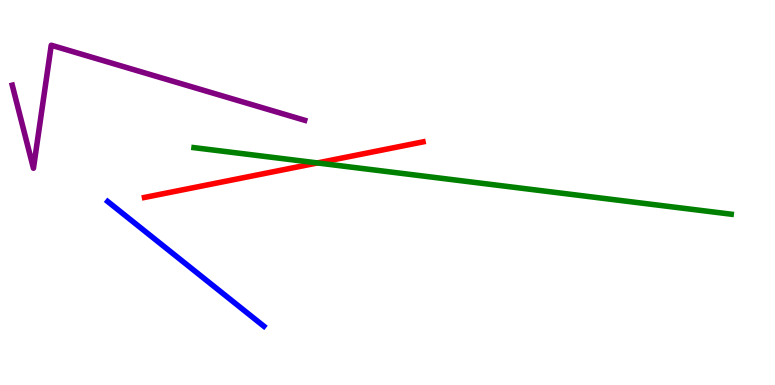[{'lines': ['blue', 'red'], 'intersections': []}, {'lines': ['green', 'red'], 'intersections': [{'x': 4.1, 'y': 5.77}]}, {'lines': ['purple', 'red'], 'intersections': []}, {'lines': ['blue', 'green'], 'intersections': []}, {'lines': ['blue', 'purple'], 'intersections': []}, {'lines': ['green', 'purple'], 'intersections': []}]